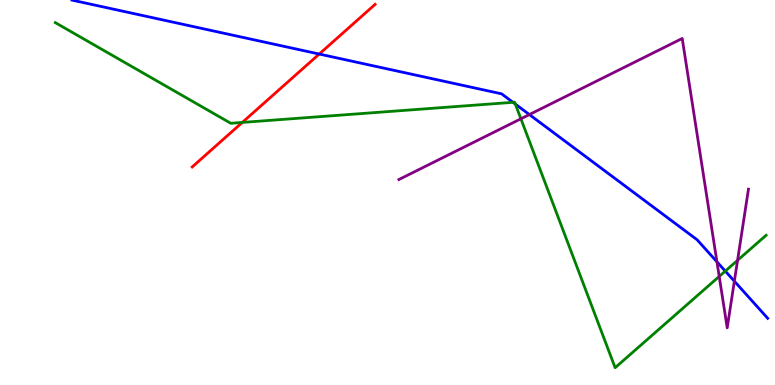[{'lines': ['blue', 'red'], 'intersections': [{'x': 4.12, 'y': 8.6}]}, {'lines': ['green', 'red'], 'intersections': [{'x': 3.13, 'y': 6.82}]}, {'lines': ['purple', 'red'], 'intersections': []}, {'lines': ['blue', 'green'], 'intersections': [{'x': 6.62, 'y': 7.34}, {'x': 6.65, 'y': 7.3}, {'x': 9.36, 'y': 2.96}]}, {'lines': ['blue', 'purple'], 'intersections': [{'x': 6.83, 'y': 7.02}, {'x': 9.25, 'y': 3.2}, {'x': 9.48, 'y': 2.7}]}, {'lines': ['green', 'purple'], 'intersections': [{'x': 6.72, 'y': 6.91}, {'x': 9.28, 'y': 2.82}, {'x': 9.52, 'y': 3.24}]}]